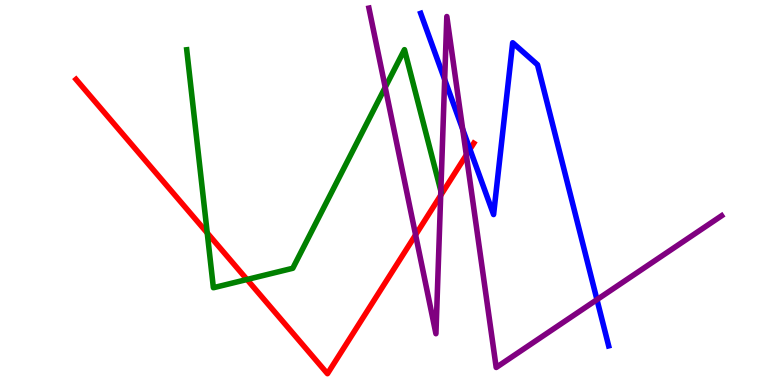[{'lines': ['blue', 'red'], 'intersections': [{'x': 6.06, 'y': 6.12}]}, {'lines': ['green', 'red'], 'intersections': [{'x': 2.67, 'y': 3.95}, {'x': 3.19, 'y': 2.74}]}, {'lines': ['purple', 'red'], 'intersections': [{'x': 5.36, 'y': 3.9}, {'x': 5.69, 'y': 4.93}, {'x': 6.02, 'y': 5.97}]}, {'lines': ['blue', 'green'], 'intersections': []}, {'lines': ['blue', 'purple'], 'intersections': [{'x': 5.74, 'y': 7.93}, {'x': 5.97, 'y': 6.64}, {'x': 7.7, 'y': 2.22}]}, {'lines': ['green', 'purple'], 'intersections': [{'x': 4.97, 'y': 7.73}, {'x': 5.69, 'y': 5.04}]}]